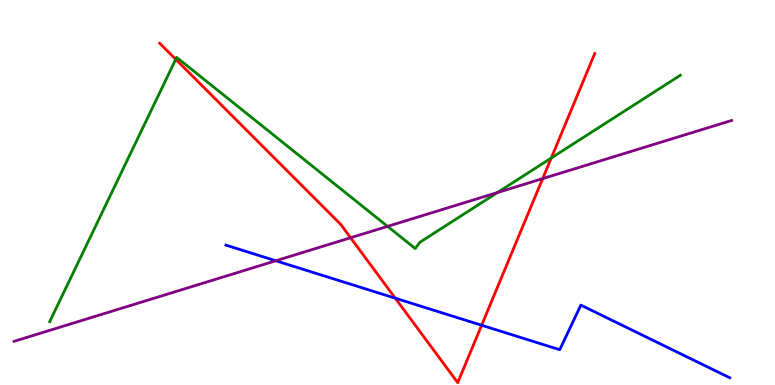[{'lines': ['blue', 'red'], 'intersections': [{'x': 5.1, 'y': 2.25}, {'x': 6.21, 'y': 1.55}]}, {'lines': ['green', 'red'], 'intersections': [{'x': 2.27, 'y': 8.46}, {'x': 7.11, 'y': 5.9}]}, {'lines': ['purple', 'red'], 'intersections': [{'x': 4.52, 'y': 3.82}, {'x': 7.0, 'y': 5.36}]}, {'lines': ['blue', 'green'], 'intersections': []}, {'lines': ['blue', 'purple'], 'intersections': [{'x': 3.56, 'y': 3.23}]}, {'lines': ['green', 'purple'], 'intersections': [{'x': 5.0, 'y': 4.12}, {'x': 6.42, 'y': 5.0}]}]